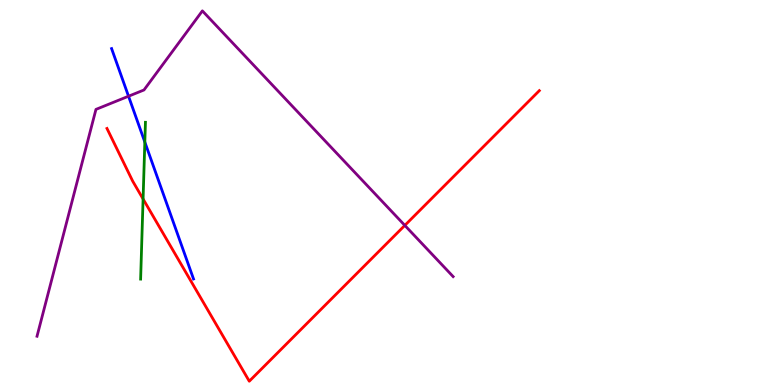[{'lines': ['blue', 'red'], 'intersections': []}, {'lines': ['green', 'red'], 'intersections': [{'x': 1.85, 'y': 4.83}]}, {'lines': ['purple', 'red'], 'intersections': [{'x': 5.22, 'y': 4.15}]}, {'lines': ['blue', 'green'], 'intersections': [{'x': 1.87, 'y': 6.31}]}, {'lines': ['blue', 'purple'], 'intersections': [{'x': 1.66, 'y': 7.5}]}, {'lines': ['green', 'purple'], 'intersections': []}]